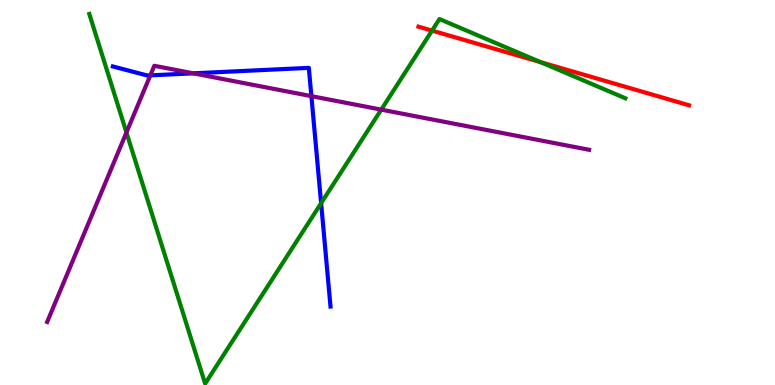[{'lines': ['blue', 'red'], 'intersections': []}, {'lines': ['green', 'red'], 'intersections': [{'x': 5.57, 'y': 9.2}, {'x': 6.98, 'y': 8.39}]}, {'lines': ['purple', 'red'], 'intersections': []}, {'lines': ['blue', 'green'], 'intersections': [{'x': 4.14, 'y': 4.72}]}, {'lines': ['blue', 'purple'], 'intersections': [{'x': 1.94, 'y': 8.04}, {'x': 2.49, 'y': 8.1}, {'x': 4.02, 'y': 7.5}]}, {'lines': ['green', 'purple'], 'intersections': [{'x': 1.63, 'y': 6.56}, {'x': 4.92, 'y': 7.15}]}]